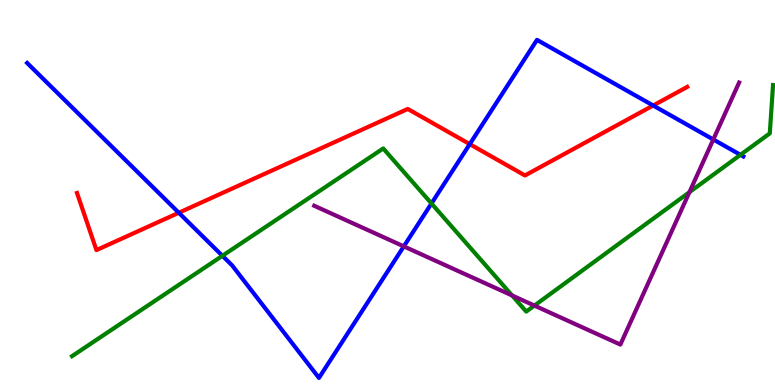[{'lines': ['blue', 'red'], 'intersections': [{'x': 2.31, 'y': 4.47}, {'x': 6.06, 'y': 6.26}, {'x': 8.43, 'y': 7.26}]}, {'lines': ['green', 'red'], 'intersections': []}, {'lines': ['purple', 'red'], 'intersections': []}, {'lines': ['blue', 'green'], 'intersections': [{'x': 2.87, 'y': 3.36}, {'x': 5.57, 'y': 4.71}, {'x': 9.55, 'y': 5.98}]}, {'lines': ['blue', 'purple'], 'intersections': [{'x': 5.21, 'y': 3.6}, {'x': 9.2, 'y': 6.38}]}, {'lines': ['green', 'purple'], 'intersections': [{'x': 6.61, 'y': 2.33}, {'x': 6.9, 'y': 2.06}, {'x': 8.9, 'y': 5.01}]}]